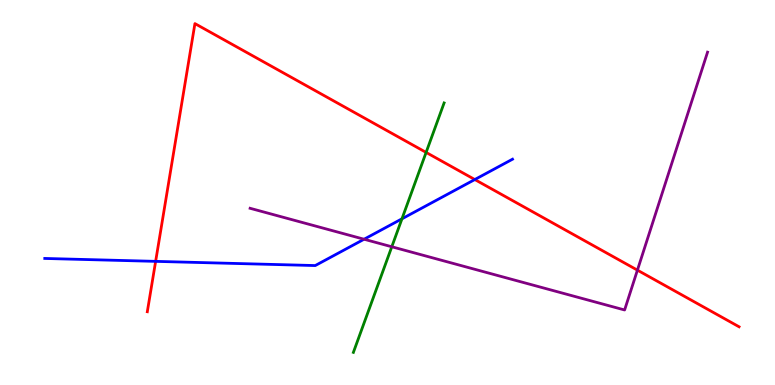[{'lines': ['blue', 'red'], 'intersections': [{'x': 2.01, 'y': 3.21}, {'x': 6.13, 'y': 5.34}]}, {'lines': ['green', 'red'], 'intersections': [{'x': 5.5, 'y': 6.04}]}, {'lines': ['purple', 'red'], 'intersections': [{'x': 8.22, 'y': 2.98}]}, {'lines': ['blue', 'green'], 'intersections': [{'x': 5.19, 'y': 4.32}]}, {'lines': ['blue', 'purple'], 'intersections': [{'x': 4.7, 'y': 3.79}]}, {'lines': ['green', 'purple'], 'intersections': [{'x': 5.06, 'y': 3.59}]}]